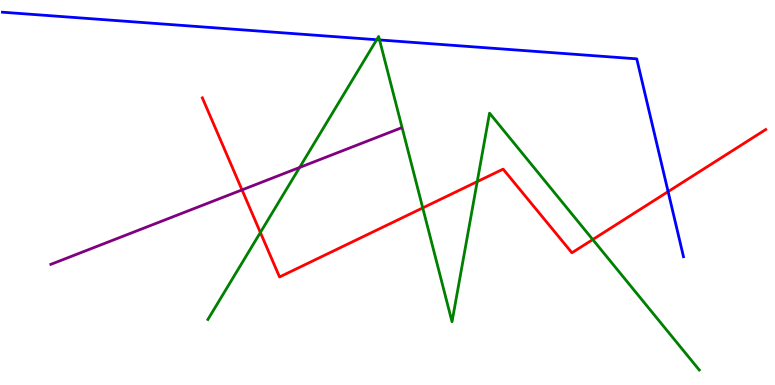[{'lines': ['blue', 'red'], 'intersections': [{'x': 8.62, 'y': 5.02}]}, {'lines': ['green', 'red'], 'intersections': [{'x': 3.36, 'y': 3.96}, {'x': 5.45, 'y': 4.6}, {'x': 6.16, 'y': 5.28}, {'x': 7.65, 'y': 3.78}]}, {'lines': ['purple', 'red'], 'intersections': [{'x': 3.12, 'y': 5.07}]}, {'lines': ['blue', 'green'], 'intersections': [{'x': 4.86, 'y': 8.97}, {'x': 4.9, 'y': 8.96}]}, {'lines': ['blue', 'purple'], 'intersections': []}, {'lines': ['green', 'purple'], 'intersections': [{'x': 3.87, 'y': 5.65}]}]